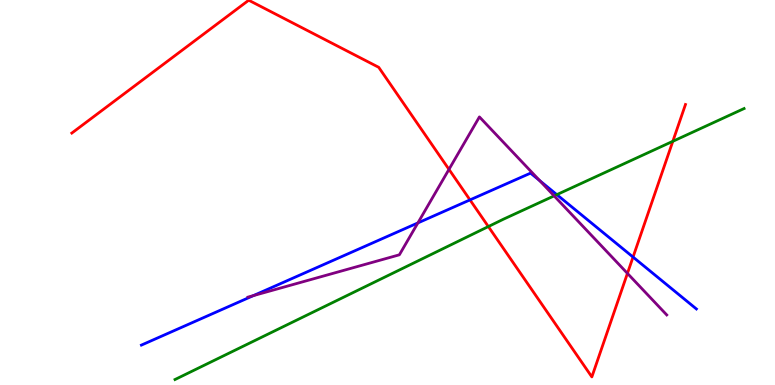[{'lines': ['blue', 'red'], 'intersections': [{'x': 6.06, 'y': 4.81}, {'x': 8.17, 'y': 3.32}]}, {'lines': ['green', 'red'], 'intersections': [{'x': 6.3, 'y': 4.12}, {'x': 8.68, 'y': 6.33}]}, {'lines': ['purple', 'red'], 'intersections': [{'x': 5.79, 'y': 5.6}, {'x': 8.1, 'y': 2.9}]}, {'lines': ['blue', 'green'], 'intersections': [{'x': 7.18, 'y': 4.94}]}, {'lines': ['blue', 'purple'], 'intersections': [{'x': 3.27, 'y': 2.32}, {'x': 5.39, 'y': 4.21}, {'x': 6.96, 'y': 5.31}]}, {'lines': ['green', 'purple'], 'intersections': [{'x': 7.15, 'y': 4.91}]}]